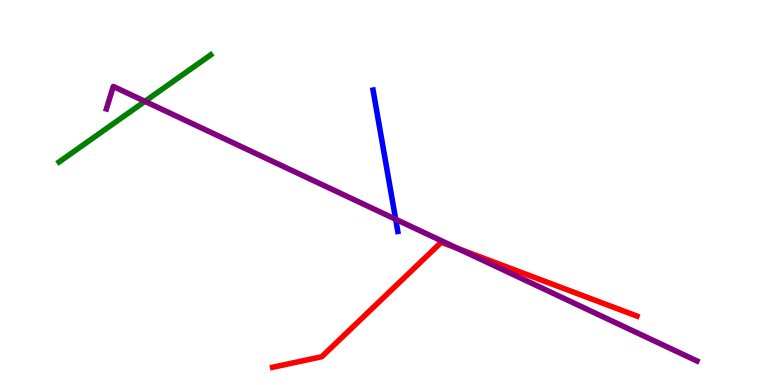[{'lines': ['blue', 'red'], 'intersections': []}, {'lines': ['green', 'red'], 'intersections': []}, {'lines': ['purple', 'red'], 'intersections': [{'x': 5.91, 'y': 3.54}]}, {'lines': ['blue', 'green'], 'intersections': []}, {'lines': ['blue', 'purple'], 'intersections': [{'x': 5.11, 'y': 4.3}]}, {'lines': ['green', 'purple'], 'intersections': [{'x': 1.87, 'y': 7.37}]}]